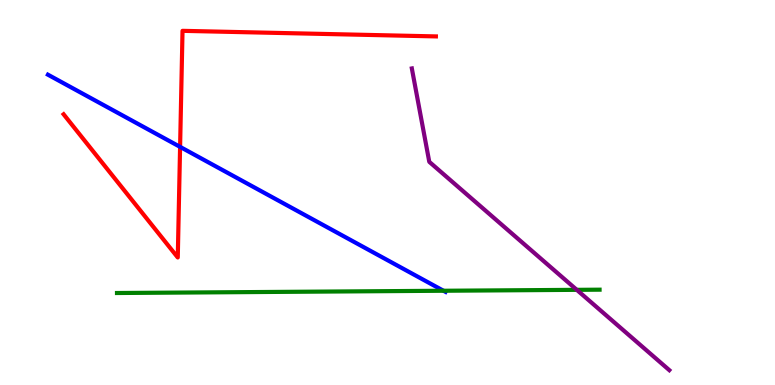[{'lines': ['blue', 'red'], 'intersections': [{'x': 2.32, 'y': 6.19}]}, {'lines': ['green', 'red'], 'intersections': []}, {'lines': ['purple', 'red'], 'intersections': []}, {'lines': ['blue', 'green'], 'intersections': [{'x': 5.72, 'y': 2.45}]}, {'lines': ['blue', 'purple'], 'intersections': []}, {'lines': ['green', 'purple'], 'intersections': [{'x': 7.44, 'y': 2.47}]}]